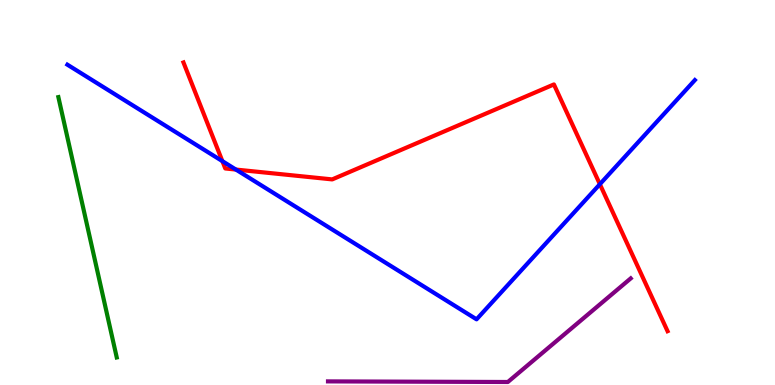[{'lines': ['blue', 'red'], 'intersections': [{'x': 2.87, 'y': 5.81}, {'x': 3.04, 'y': 5.6}, {'x': 7.74, 'y': 5.22}]}, {'lines': ['green', 'red'], 'intersections': []}, {'lines': ['purple', 'red'], 'intersections': []}, {'lines': ['blue', 'green'], 'intersections': []}, {'lines': ['blue', 'purple'], 'intersections': []}, {'lines': ['green', 'purple'], 'intersections': []}]